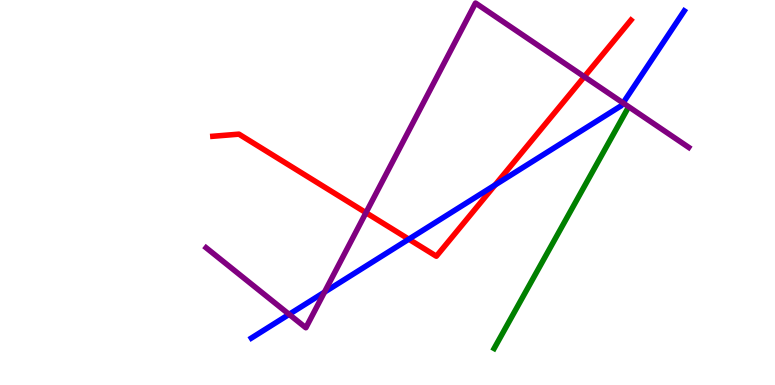[{'lines': ['blue', 'red'], 'intersections': [{'x': 5.27, 'y': 3.79}, {'x': 6.39, 'y': 5.19}]}, {'lines': ['green', 'red'], 'intersections': []}, {'lines': ['purple', 'red'], 'intersections': [{'x': 4.72, 'y': 4.48}, {'x': 7.54, 'y': 8.01}]}, {'lines': ['blue', 'green'], 'intersections': []}, {'lines': ['blue', 'purple'], 'intersections': [{'x': 3.73, 'y': 1.84}, {'x': 4.19, 'y': 2.41}, {'x': 8.04, 'y': 7.33}]}, {'lines': ['green', 'purple'], 'intersections': []}]